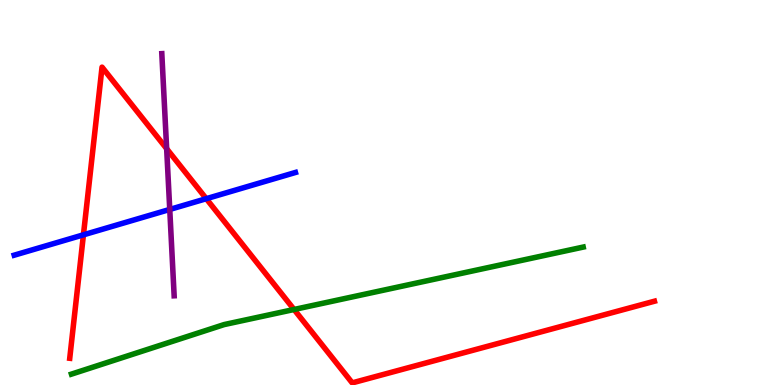[{'lines': ['blue', 'red'], 'intersections': [{'x': 1.08, 'y': 3.9}, {'x': 2.66, 'y': 4.84}]}, {'lines': ['green', 'red'], 'intersections': [{'x': 3.79, 'y': 1.96}]}, {'lines': ['purple', 'red'], 'intersections': [{'x': 2.15, 'y': 6.14}]}, {'lines': ['blue', 'green'], 'intersections': []}, {'lines': ['blue', 'purple'], 'intersections': [{'x': 2.19, 'y': 4.56}]}, {'lines': ['green', 'purple'], 'intersections': []}]